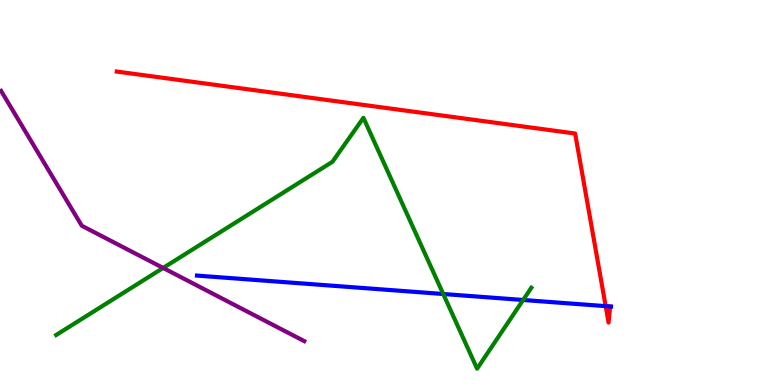[{'lines': ['blue', 'red'], 'intersections': [{'x': 7.82, 'y': 2.05}]}, {'lines': ['green', 'red'], 'intersections': []}, {'lines': ['purple', 'red'], 'intersections': []}, {'lines': ['blue', 'green'], 'intersections': [{'x': 5.72, 'y': 2.36}, {'x': 6.75, 'y': 2.21}]}, {'lines': ['blue', 'purple'], 'intersections': []}, {'lines': ['green', 'purple'], 'intersections': [{'x': 2.1, 'y': 3.04}]}]